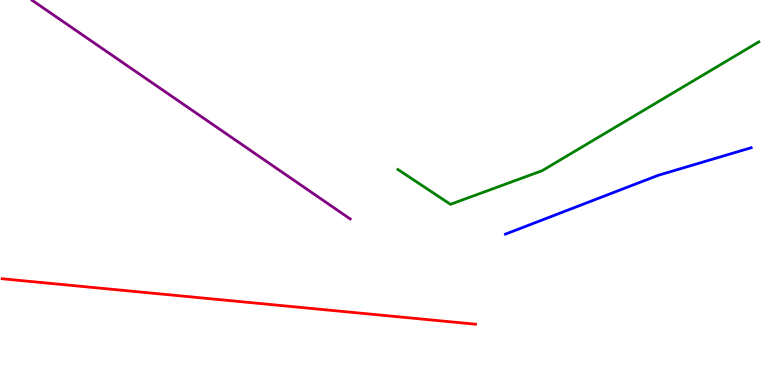[{'lines': ['blue', 'red'], 'intersections': []}, {'lines': ['green', 'red'], 'intersections': []}, {'lines': ['purple', 'red'], 'intersections': []}, {'lines': ['blue', 'green'], 'intersections': []}, {'lines': ['blue', 'purple'], 'intersections': []}, {'lines': ['green', 'purple'], 'intersections': []}]